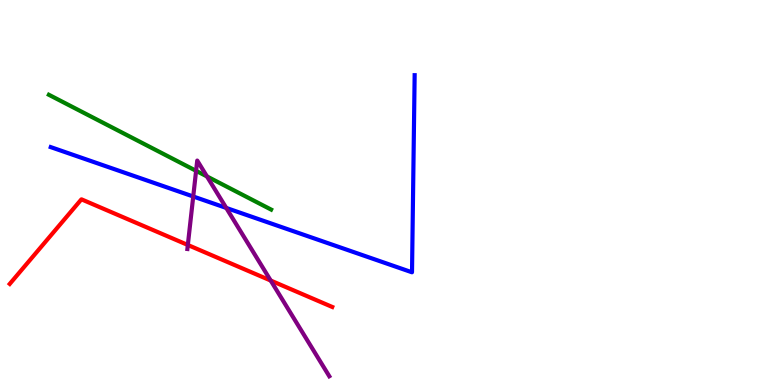[{'lines': ['blue', 'red'], 'intersections': []}, {'lines': ['green', 'red'], 'intersections': []}, {'lines': ['purple', 'red'], 'intersections': [{'x': 2.42, 'y': 3.64}, {'x': 3.49, 'y': 2.71}]}, {'lines': ['blue', 'green'], 'intersections': []}, {'lines': ['blue', 'purple'], 'intersections': [{'x': 2.49, 'y': 4.9}, {'x': 2.92, 'y': 4.6}]}, {'lines': ['green', 'purple'], 'intersections': [{'x': 2.53, 'y': 5.56}, {'x': 2.67, 'y': 5.42}]}]